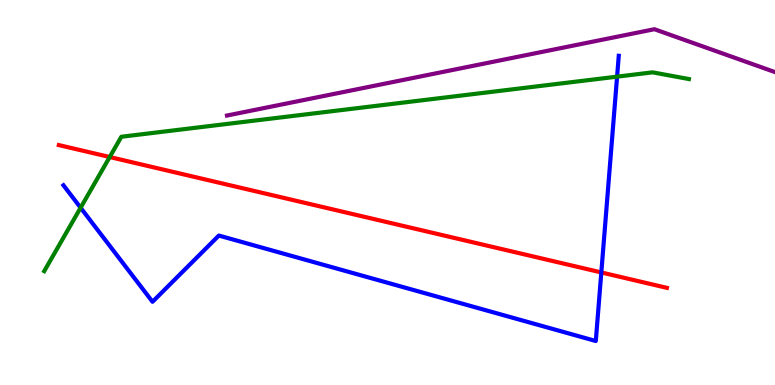[{'lines': ['blue', 'red'], 'intersections': [{'x': 7.76, 'y': 2.92}]}, {'lines': ['green', 'red'], 'intersections': [{'x': 1.42, 'y': 5.92}]}, {'lines': ['purple', 'red'], 'intersections': []}, {'lines': ['blue', 'green'], 'intersections': [{'x': 1.04, 'y': 4.6}, {'x': 7.96, 'y': 8.01}]}, {'lines': ['blue', 'purple'], 'intersections': []}, {'lines': ['green', 'purple'], 'intersections': []}]